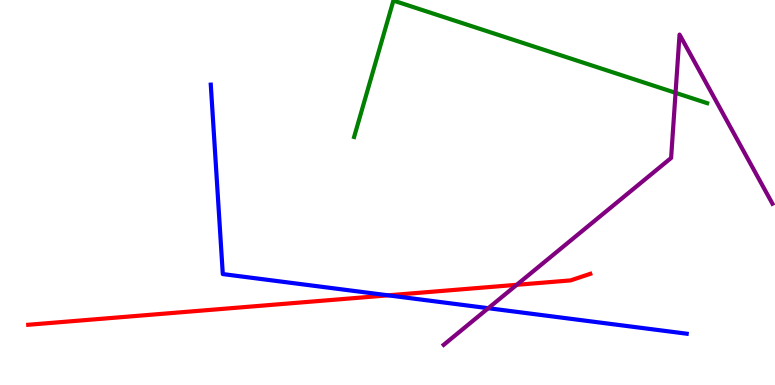[{'lines': ['blue', 'red'], 'intersections': [{'x': 5.01, 'y': 2.33}]}, {'lines': ['green', 'red'], 'intersections': []}, {'lines': ['purple', 'red'], 'intersections': [{'x': 6.67, 'y': 2.6}]}, {'lines': ['blue', 'green'], 'intersections': []}, {'lines': ['blue', 'purple'], 'intersections': [{'x': 6.3, 'y': 1.99}]}, {'lines': ['green', 'purple'], 'intersections': [{'x': 8.72, 'y': 7.59}]}]